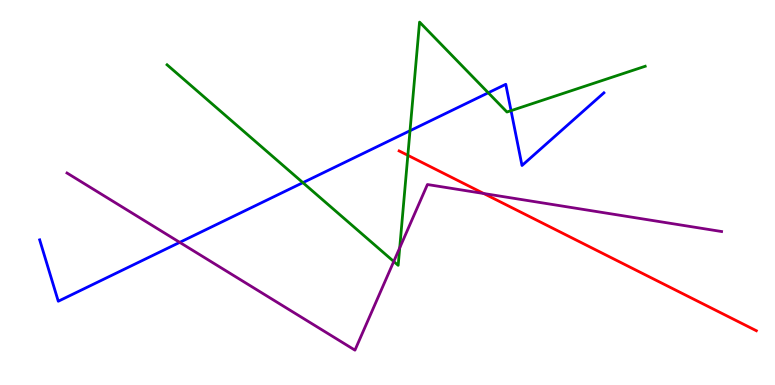[{'lines': ['blue', 'red'], 'intersections': []}, {'lines': ['green', 'red'], 'intersections': [{'x': 5.26, 'y': 5.97}]}, {'lines': ['purple', 'red'], 'intersections': [{'x': 6.24, 'y': 4.97}]}, {'lines': ['blue', 'green'], 'intersections': [{'x': 3.91, 'y': 5.26}, {'x': 5.29, 'y': 6.6}, {'x': 6.3, 'y': 7.59}, {'x': 6.59, 'y': 7.13}]}, {'lines': ['blue', 'purple'], 'intersections': [{'x': 2.32, 'y': 3.7}]}, {'lines': ['green', 'purple'], 'intersections': [{'x': 5.08, 'y': 3.21}, {'x': 5.16, 'y': 3.56}]}]